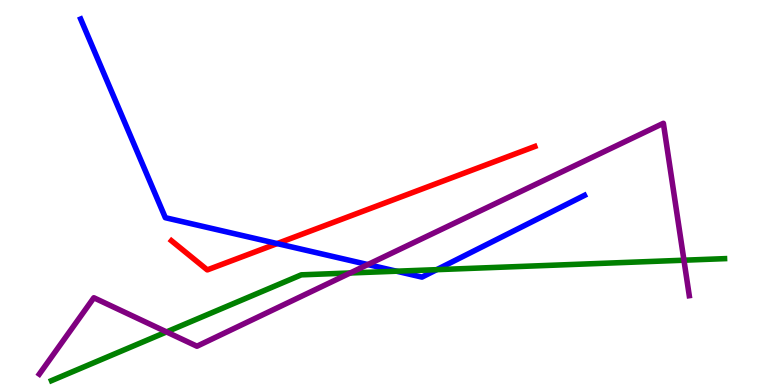[{'lines': ['blue', 'red'], 'intersections': [{'x': 3.58, 'y': 3.67}]}, {'lines': ['green', 'red'], 'intersections': []}, {'lines': ['purple', 'red'], 'intersections': []}, {'lines': ['blue', 'green'], 'intersections': [{'x': 5.12, 'y': 2.96}, {'x': 5.64, 'y': 3.0}]}, {'lines': ['blue', 'purple'], 'intersections': [{'x': 4.75, 'y': 3.13}]}, {'lines': ['green', 'purple'], 'intersections': [{'x': 2.15, 'y': 1.38}, {'x': 4.52, 'y': 2.91}, {'x': 8.83, 'y': 3.24}]}]